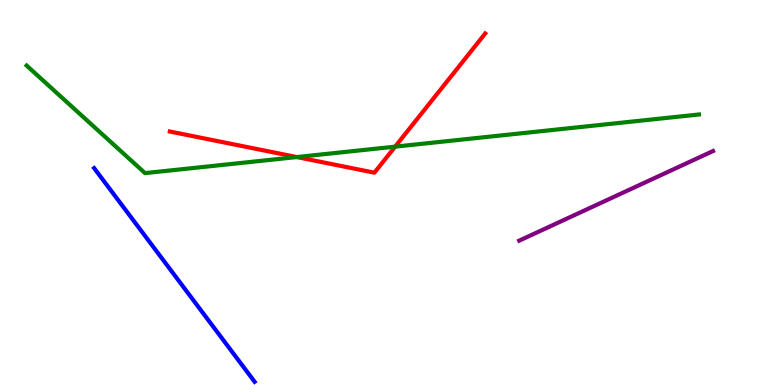[{'lines': ['blue', 'red'], 'intersections': []}, {'lines': ['green', 'red'], 'intersections': [{'x': 3.83, 'y': 5.92}, {'x': 5.1, 'y': 6.19}]}, {'lines': ['purple', 'red'], 'intersections': []}, {'lines': ['blue', 'green'], 'intersections': []}, {'lines': ['blue', 'purple'], 'intersections': []}, {'lines': ['green', 'purple'], 'intersections': []}]